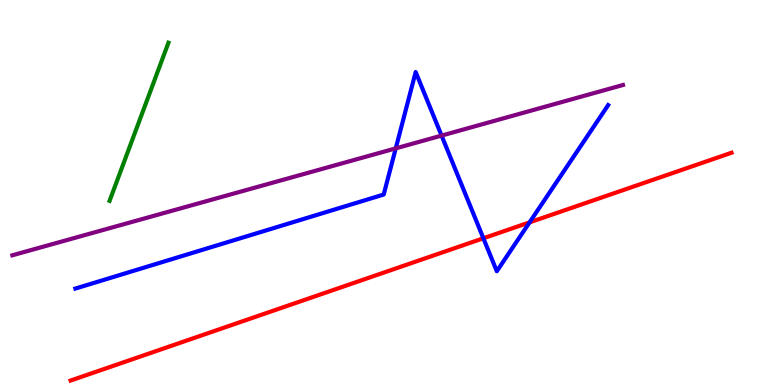[{'lines': ['blue', 'red'], 'intersections': [{'x': 6.24, 'y': 3.81}, {'x': 6.83, 'y': 4.22}]}, {'lines': ['green', 'red'], 'intersections': []}, {'lines': ['purple', 'red'], 'intersections': []}, {'lines': ['blue', 'green'], 'intersections': []}, {'lines': ['blue', 'purple'], 'intersections': [{'x': 5.11, 'y': 6.15}, {'x': 5.7, 'y': 6.48}]}, {'lines': ['green', 'purple'], 'intersections': []}]